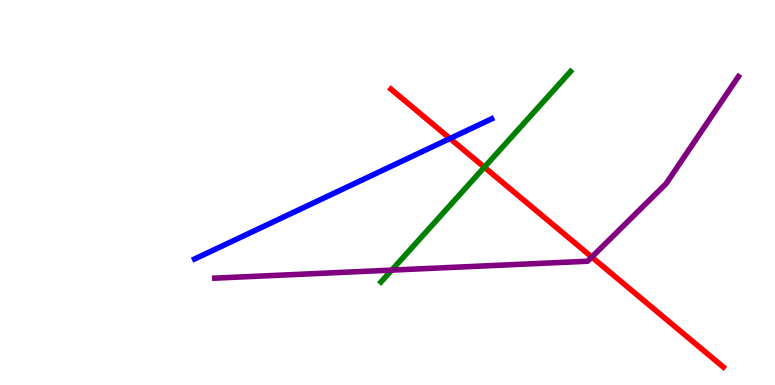[{'lines': ['blue', 'red'], 'intersections': [{'x': 5.81, 'y': 6.4}]}, {'lines': ['green', 'red'], 'intersections': [{'x': 6.25, 'y': 5.66}]}, {'lines': ['purple', 'red'], 'intersections': [{'x': 7.64, 'y': 3.32}]}, {'lines': ['blue', 'green'], 'intersections': []}, {'lines': ['blue', 'purple'], 'intersections': []}, {'lines': ['green', 'purple'], 'intersections': [{'x': 5.05, 'y': 2.98}]}]